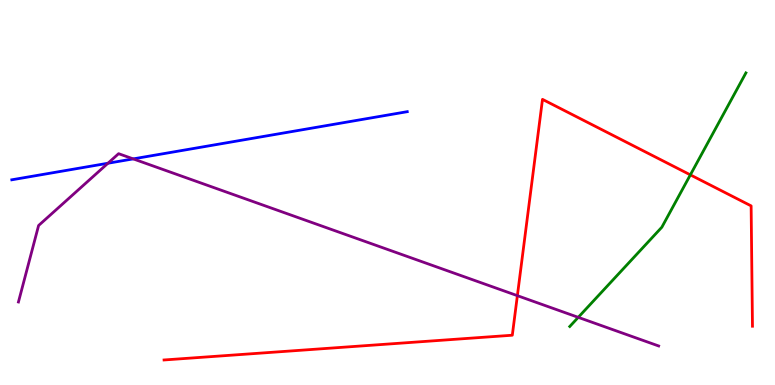[{'lines': ['blue', 'red'], 'intersections': []}, {'lines': ['green', 'red'], 'intersections': [{'x': 8.91, 'y': 5.46}]}, {'lines': ['purple', 'red'], 'intersections': [{'x': 6.68, 'y': 2.32}]}, {'lines': ['blue', 'green'], 'intersections': []}, {'lines': ['blue', 'purple'], 'intersections': [{'x': 1.39, 'y': 5.76}, {'x': 1.72, 'y': 5.87}]}, {'lines': ['green', 'purple'], 'intersections': [{'x': 7.46, 'y': 1.76}]}]